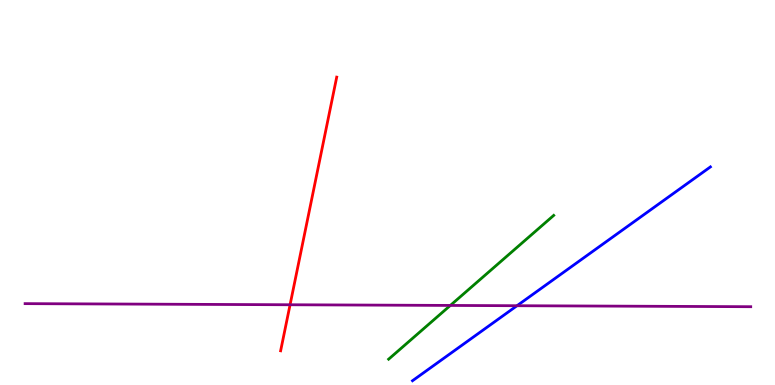[{'lines': ['blue', 'red'], 'intersections': []}, {'lines': ['green', 'red'], 'intersections': []}, {'lines': ['purple', 'red'], 'intersections': [{'x': 3.74, 'y': 2.08}]}, {'lines': ['blue', 'green'], 'intersections': []}, {'lines': ['blue', 'purple'], 'intersections': [{'x': 6.67, 'y': 2.06}]}, {'lines': ['green', 'purple'], 'intersections': [{'x': 5.81, 'y': 2.07}]}]